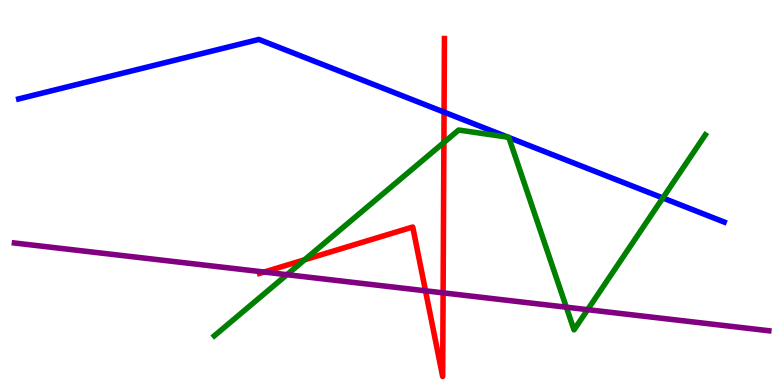[{'lines': ['blue', 'red'], 'intersections': [{'x': 5.73, 'y': 7.09}]}, {'lines': ['green', 'red'], 'intersections': [{'x': 3.93, 'y': 3.25}, {'x': 5.73, 'y': 6.3}]}, {'lines': ['purple', 'red'], 'intersections': [{'x': 3.41, 'y': 2.93}, {'x': 5.49, 'y': 2.45}, {'x': 5.72, 'y': 2.39}]}, {'lines': ['blue', 'green'], 'intersections': [{'x': 6.55, 'y': 6.44}, {'x': 6.57, 'y': 6.43}, {'x': 8.55, 'y': 4.86}]}, {'lines': ['blue', 'purple'], 'intersections': []}, {'lines': ['green', 'purple'], 'intersections': [{'x': 3.7, 'y': 2.87}, {'x': 7.31, 'y': 2.02}, {'x': 7.58, 'y': 1.96}]}]